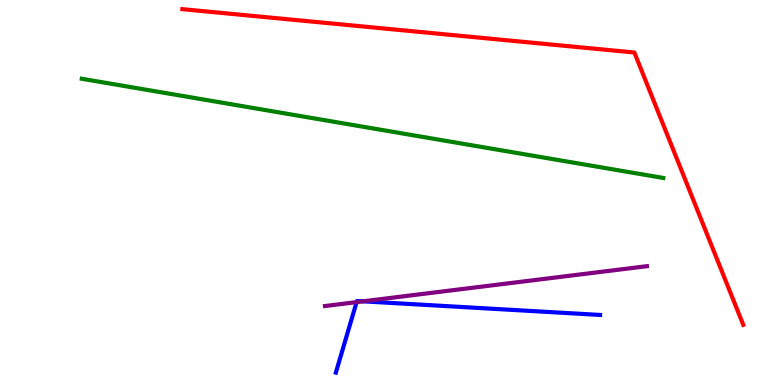[{'lines': ['blue', 'red'], 'intersections': []}, {'lines': ['green', 'red'], 'intersections': []}, {'lines': ['purple', 'red'], 'intersections': []}, {'lines': ['blue', 'green'], 'intersections': []}, {'lines': ['blue', 'purple'], 'intersections': [{'x': 4.6, 'y': 2.15}, {'x': 4.68, 'y': 2.17}]}, {'lines': ['green', 'purple'], 'intersections': []}]